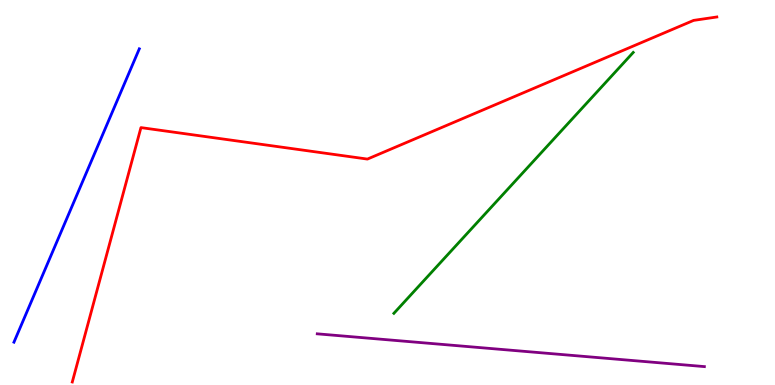[{'lines': ['blue', 'red'], 'intersections': []}, {'lines': ['green', 'red'], 'intersections': []}, {'lines': ['purple', 'red'], 'intersections': []}, {'lines': ['blue', 'green'], 'intersections': []}, {'lines': ['blue', 'purple'], 'intersections': []}, {'lines': ['green', 'purple'], 'intersections': []}]